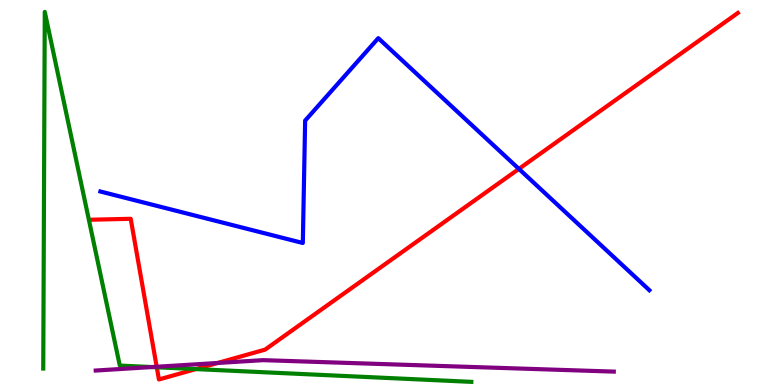[{'lines': ['blue', 'red'], 'intersections': [{'x': 6.7, 'y': 5.61}]}, {'lines': ['green', 'red'], 'intersections': [{'x': 2.02, 'y': 0.46}, {'x': 2.53, 'y': 0.413}]}, {'lines': ['purple', 'red'], 'intersections': [{'x': 2.02, 'y': 0.474}, {'x': 2.81, 'y': 0.572}]}, {'lines': ['blue', 'green'], 'intersections': []}, {'lines': ['blue', 'purple'], 'intersections': []}, {'lines': ['green', 'purple'], 'intersections': [{'x': 1.96, 'y': 0.466}]}]